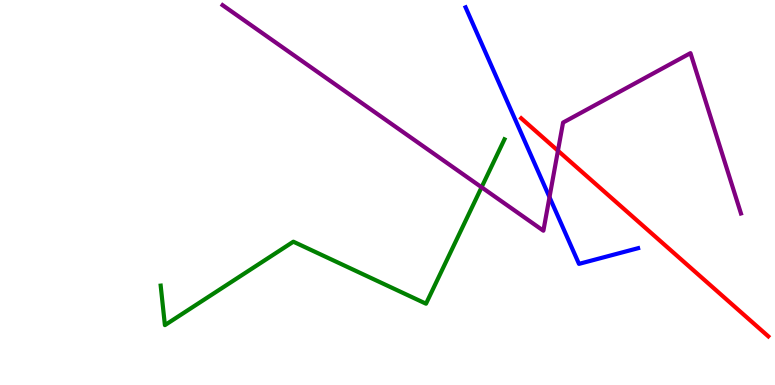[{'lines': ['blue', 'red'], 'intersections': []}, {'lines': ['green', 'red'], 'intersections': []}, {'lines': ['purple', 'red'], 'intersections': [{'x': 7.2, 'y': 6.09}]}, {'lines': ['blue', 'green'], 'intersections': []}, {'lines': ['blue', 'purple'], 'intersections': [{'x': 7.09, 'y': 4.88}]}, {'lines': ['green', 'purple'], 'intersections': [{'x': 6.21, 'y': 5.14}]}]